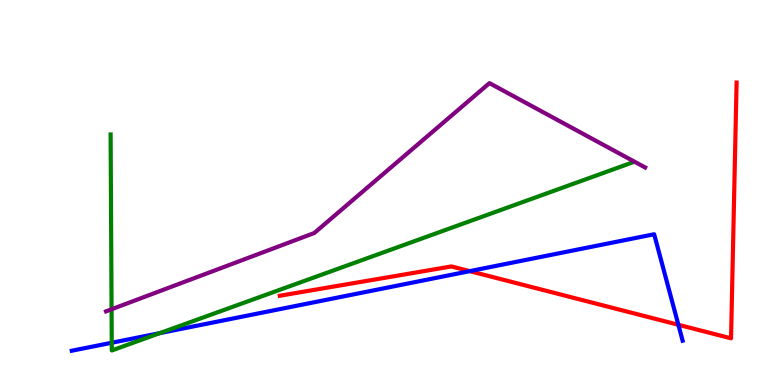[{'lines': ['blue', 'red'], 'intersections': [{'x': 6.06, 'y': 2.96}, {'x': 8.75, 'y': 1.56}]}, {'lines': ['green', 'red'], 'intersections': []}, {'lines': ['purple', 'red'], 'intersections': []}, {'lines': ['blue', 'green'], 'intersections': [{'x': 1.44, 'y': 1.1}, {'x': 2.06, 'y': 1.35}]}, {'lines': ['blue', 'purple'], 'intersections': []}, {'lines': ['green', 'purple'], 'intersections': [{'x': 1.44, 'y': 1.97}]}]